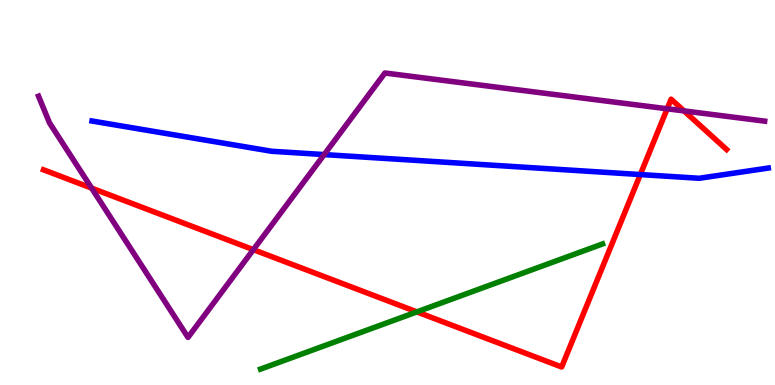[{'lines': ['blue', 'red'], 'intersections': [{'x': 8.26, 'y': 5.47}]}, {'lines': ['green', 'red'], 'intersections': [{'x': 5.38, 'y': 1.9}]}, {'lines': ['purple', 'red'], 'intersections': [{'x': 1.18, 'y': 5.11}, {'x': 3.27, 'y': 3.52}, {'x': 8.61, 'y': 7.17}, {'x': 8.83, 'y': 7.12}]}, {'lines': ['blue', 'green'], 'intersections': []}, {'lines': ['blue', 'purple'], 'intersections': [{'x': 4.18, 'y': 5.98}]}, {'lines': ['green', 'purple'], 'intersections': []}]